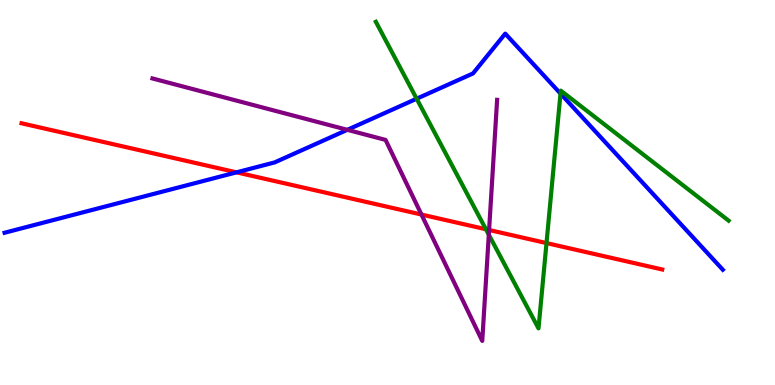[{'lines': ['blue', 'red'], 'intersections': [{'x': 3.05, 'y': 5.52}]}, {'lines': ['green', 'red'], 'intersections': [{'x': 6.27, 'y': 4.05}, {'x': 7.05, 'y': 3.69}]}, {'lines': ['purple', 'red'], 'intersections': [{'x': 5.44, 'y': 4.43}, {'x': 6.31, 'y': 4.03}]}, {'lines': ['blue', 'green'], 'intersections': [{'x': 5.38, 'y': 7.44}, {'x': 7.23, 'y': 7.57}]}, {'lines': ['blue', 'purple'], 'intersections': [{'x': 4.48, 'y': 6.63}]}, {'lines': ['green', 'purple'], 'intersections': [{'x': 6.31, 'y': 3.9}]}]